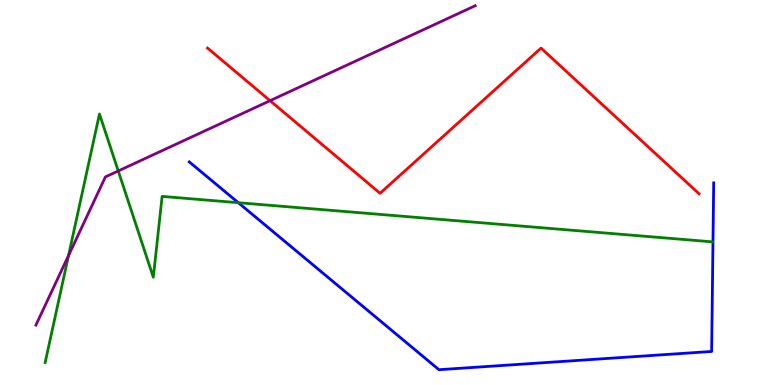[{'lines': ['blue', 'red'], 'intersections': []}, {'lines': ['green', 'red'], 'intersections': []}, {'lines': ['purple', 'red'], 'intersections': [{'x': 3.48, 'y': 7.38}]}, {'lines': ['blue', 'green'], 'intersections': [{'x': 3.07, 'y': 4.74}]}, {'lines': ['blue', 'purple'], 'intersections': []}, {'lines': ['green', 'purple'], 'intersections': [{'x': 0.884, 'y': 3.36}, {'x': 1.53, 'y': 5.56}]}]